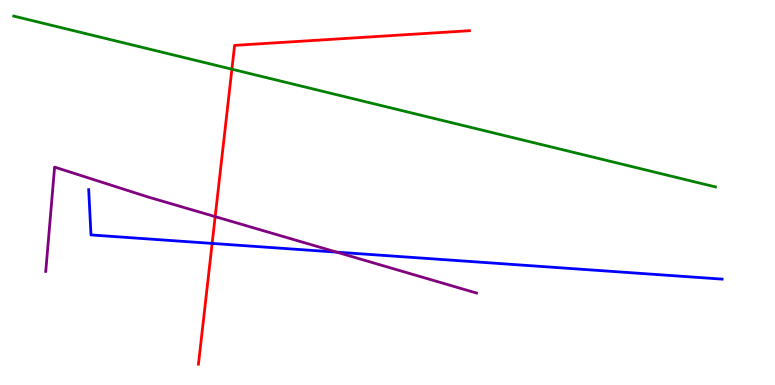[{'lines': ['blue', 'red'], 'intersections': [{'x': 2.74, 'y': 3.68}]}, {'lines': ['green', 'red'], 'intersections': [{'x': 2.99, 'y': 8.2}]}, {'lines': ['purple', 'red'], 'intersections': [{'x': 2.78, 'y': 4.37}]}, {'lines': ['blue', 'green'], 'intersections': []}, {'lines': ['blue', 'purple'], 'intersections': [{'x': 4.34, 'y': 3.45}]}, {'lines': ['green', 'purple'], 'intersections': []}]